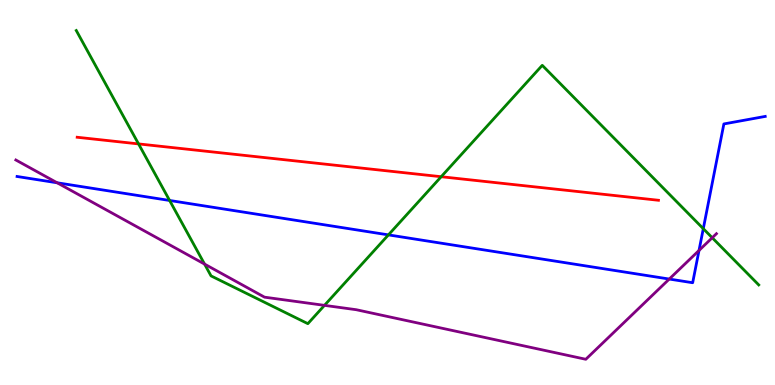[{'lines': ['blue', 'red'], 'intersections': []}, {'lines': ['green', 'red'], 'intersections': [{'x': 1.79, 'y': 6.26}, {'x': 5.69, 'y': 5.41}]}, {'lines': ['purple', 'red'], 'intersections': []}, {'lines': ['blue', 'green'], 'intersections': [{'x': 2.19, 'y': 4.79}, {'x': 5.01, 'y': 3.9}, {'x': 9.07, 'y': 4.06}]}, {'lines': ['blue', 'purple'], 'intersections': [{'x': 0.738, 'y': 5.25}, {'x': 8.64, 'y': 2.75}, {'x': 9.02, 'y': 3.49}]}, {'lines': ['green', 'purple'], 'intersections': [{'x': 2.64, 'y': 3.14}, {'x': 4.19, 'y': 2.07}, {'x': 9.19, 'y': 3.82}]}]